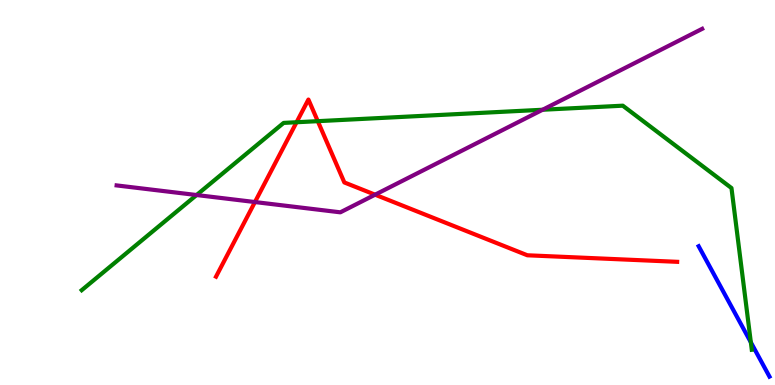[{'lines': ['blue', 'red'], 'intersections': []}, {'lines': ['green', 'red'], 'intersections': [{'x': 3.83, 'y': 6.82}, {'x': 4.1, 'y': 6.85}]}, {'lines': ['purple', 'red'], 'intersections': [{'x': 3.29, 'y': 4.75}, {'x': 4.84, 'y': 4.94}]}, {'lines': ['blue', 'green'], 'intersections': [{'x': 9.69, 'y': 1.11}]}, {'lines': ['blue', 'purple'], 'intersections': []}, {'lines': ['green', 'purple'], 'intersections': [{'x': 2.54, 'y': 4.93}, {'x': 7.0, 'y': 7.15}]}]